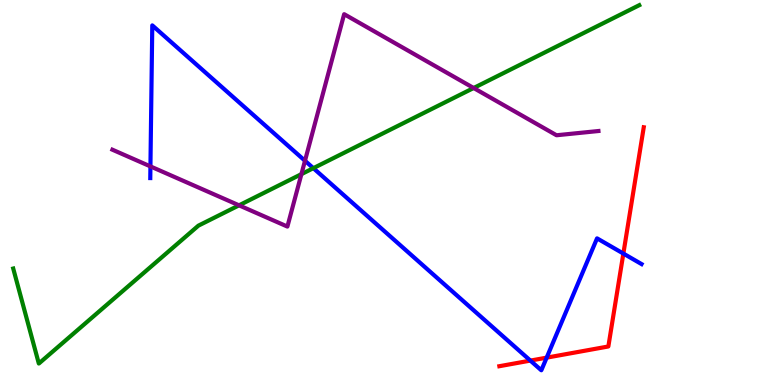[{'lines': ['blue', 'red'], 'intersections': [{'x': 6.84, 'y': 0.634}, {'x': 7.05, 'y': 0.711}, {'x': 8.04, 'y': 3.41}]}, {'lines': ['green', 'red'], 'intersections': []}, {'lines': ['purple', 'red'], 'intersections': []}, {'lines': ['blue', 'green'], 'intersections': [{'x': 4.04, 'y': 5.63}]}, {'lines': ['blue', 'purple'], 'intersections': [{'x': 1.94, 'y': 5.68}, {'x': 3.94, 'y': 5.82}]}, {'lines': ['green', 'purple'], 'intersections': [{'x': 3.08, 'y': 4.67}, {'x': 3.89, 'y': 5.48}, {'x': 6.11, 'y': 7.71}]}]